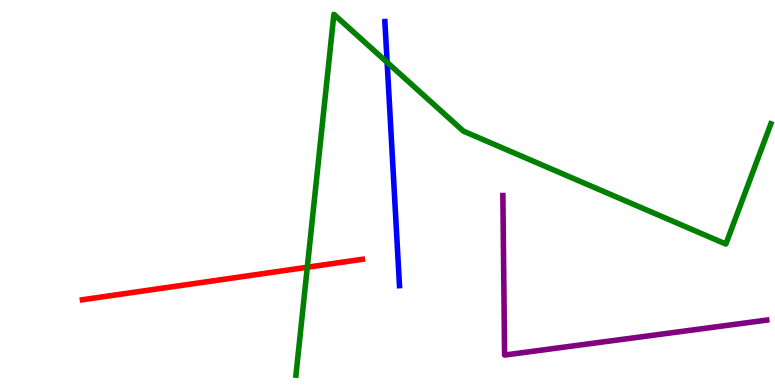[{'lines': ['blue', 'red'], 'intersections': []}, {'lines': ['green', 'red'], 'intersections': [{'x': 3.97, 'y': 3.06}]}, {'lines': ['purple', 'red'], 'intersections': []}, {'lines': ['blue', 'green'], 'intersections': [{'x': 5.0, 'y': 8.38}]}, {'lines': ['blue', 'purple'], 'intersections': []}, {'lines': ['green', 'purple'], 'intersections': []}]